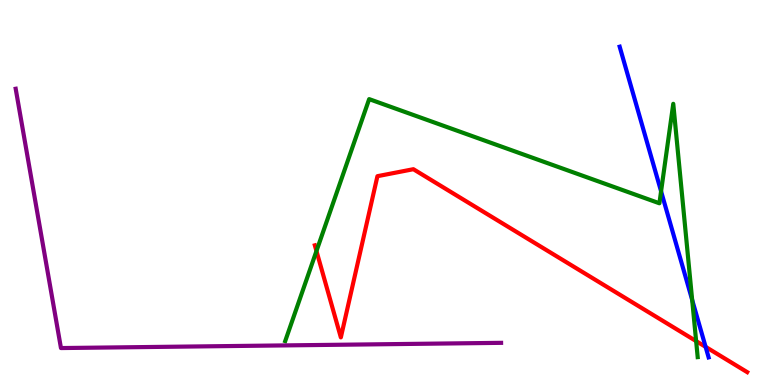[{'lines': ['blue', 'red'], 'intersections': [{'x': 9.1, 'y': 0.991}]}, {'lines': ['green', 'red'], 'intersections': [{'x': 4.08, 'y': 3.48}, {'x': 8.98, 'y': 1.14}]}, {'lines': ['purple', 'red'], 'intersections': []}, {'lines': ['blue', 'green'], 'intersections': [{'x': 8.53, 'y': 5.03}, {'x': 8.93, 'y': 2.21}]}, {'lines': ['blue', 'purple'], 'intersections': []}, {'lines': ['green', 'purple'], 'intersections': []}]